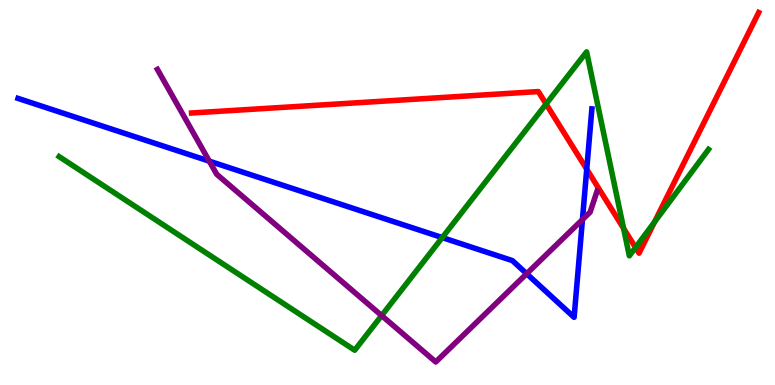[{'lines': ['blue', 'red'], 'intersections': [{'x': 7.57, 'y': 5.6}]}, {'lines': ['green', 'red'], 'intersections': [{'x': 7.05, 'y': 7.3}, {'x': 8.05, 'y': 4.07}, {'x': 8.2, 'y': 3.57}, {'x': 8.45, 'y': 4.24}]}, {'lines': ['purple', 'red'], 'intersections': []}, {'lines': ['blue', 'green'], 'intersections': [{'x': 5.71, 'y': 3.83}]}, {'lines': ['blue', 'purple'], 'intersections': [{'x': 2.7, 'y': 5.81}, {'x': 6.8, 'y': 2.89}, {'x': 7.52, 'y': 4.3}]}, {'lines': ['green', 'purple'], 'intersections': [{'x': 4.92, 'y': 1.8}]}]